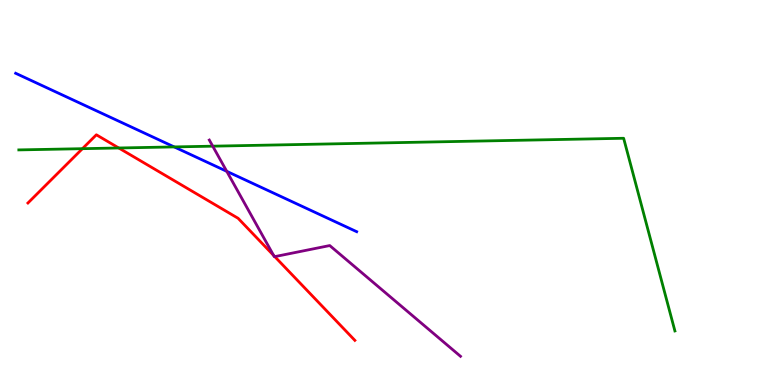[{'lines': ['blue', 'red'], 'intersections': []}, {'lines': ['green', 'red'], 'intersections': [{'x': 1.06, 'y': 6.14}, {'x': 1.53, 'y': 6.16}]}, {'lines': ['purple', 'red'], 'intersections': [{'x': 3.53, 'y': 3.37}, {'x': 3.55, 'y': 3.33}]}, {'lines': ['blue', 'green'], 'intersections': [{'x': 2.25, 'y': 6.18}]}, {'lines': ['blue', 'purple'], 'intersections': [{'x': 2.93, 'y': 5.55}]}, {'lines': ['green', 'purple'], 'intersections': [{'x': 2.75, 'y': 6.2}]}]